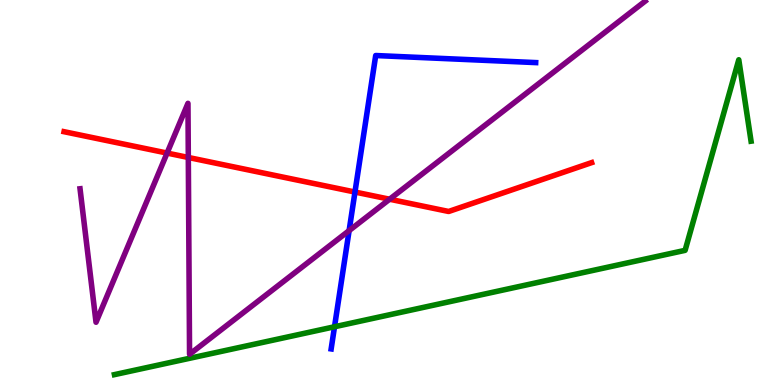[{'lines': ['blue', 'red'], 'intersections': [{'x': 4.58, 'y': 5.01}]}, {'lines': ['green', 'red'], 'intersections': []}, {'lines': ['purple', 'red'], 'intersections': [{'x': 2.16, 'y': 6.02}, {'x': 2.43, 'y': 5.91}, {'x': 5.03, 'y': 4.83}]}, {'lines': ['blue', 'green'], 'intersections': [{'x': 4.32, 'y': 1.51}]}, {'lines': ['blue', 'purple'], 'intersections': [{'x': 4.5, 'y': 4.01}]}, {'lines': ['green', 'purple'], 'intersections': []}]